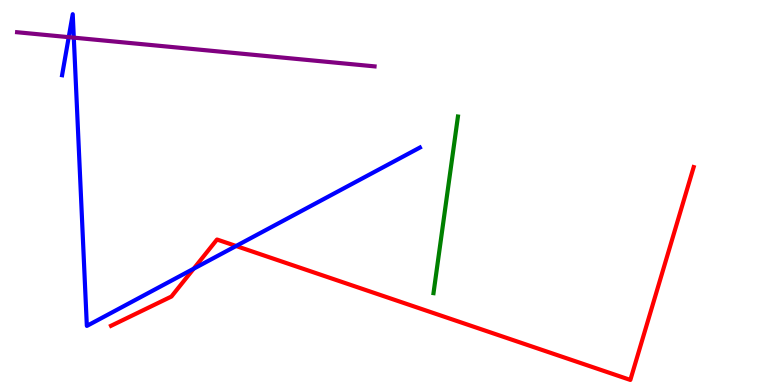[{'lines': ['blue', 'red'], 'intersections': [{'x': 2.5, 'y': 3.02}, {'x': 3.05, 'y': 3.61}]}, {'lines': ['green', 'red'], 'intersections': []}, {'lines': ['purple', 'red'], 'intersections': []}, {'lines': ['blue', 'green'], 'intersections': []}, {'lines': ['blue', 'purple'], 'intersections': [{'x': 0.887, 'y': 9.03}, {'x': 0.952, 'y': 9.02}]}, {'lines': ['green', 'purple'], 'intersections': []}]